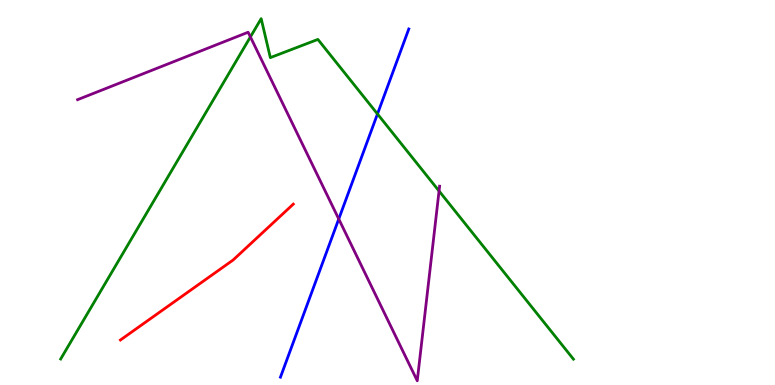[{'lines': ['blue', 'red'], 'intersections': []}, {'lines': ['green', 'red'], 'intersections': []}, {'lines': ['purple', 'red'], 'intersections': []}, {'lines': ['blue', 'green'], 'intersections': [{'x': 4.87, 'y': 7.04}]}, {'lines': ['blue', 'purple'], 'intersections': [{'x': 4.37, 'y': 4.31}]}, {'lines': ['green', 'purple'], 'intersections': [{'x': 3.23, 'y': 9.04}, {'x': 5.67, 'y': 5.04}]}]